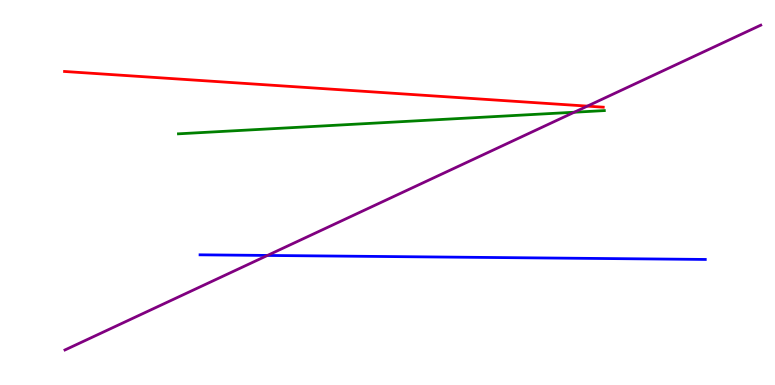[{'lines': ['blue', 'red'], 'intersections': []}, {'lines': ['green', 'red'], 'intersections': []}, {'lines': ['purple', 'red'], 'intersections': [{'x': 7.58, 'y': 7.24}]}, {'lines': ['blue', 'green'], 'intersections': []}, {'lines': ['blue', 'purple'], 'intersections': [{'x': 3.45, 'y': 3.37}]}, {'lines': ['green', 'purple'], 'intersections': [{'x': 7.41, 'y': 7.08}]}]